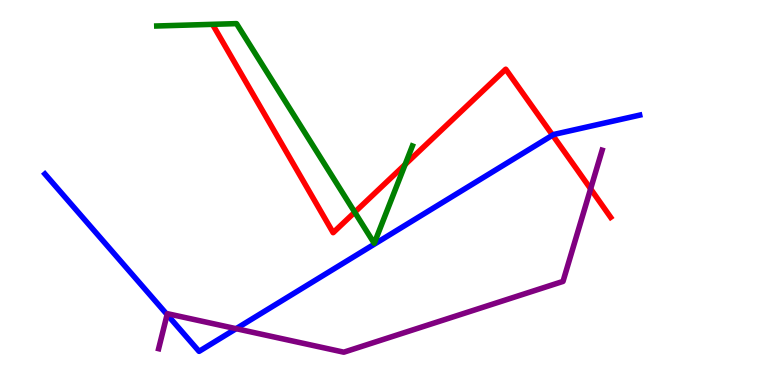[{'lines': ['blue', 'red'], 'intersections': [{'x': 7.13, 'y': 6.49}]}, {'lines': ['green', 'red'], 'intersections': [{'x': 4.58, 'y': 4.49}, {'x': 5.23, 'y': 5.73}]}, {'lines': ['purple', 'red'], 'intersections': [{'x': 7.62, 'y': 5.09}]}, {'lines': ['blue', 'green'], 'intersections': []}, {'lines': ['blue', 'purple'], 'intersections': [{'x': 2.16, 'y': 1.83}, {'x': 3.05, 'y': 1.46}]}, {'lines': ['green', 'purple'], 'intersections': []}]